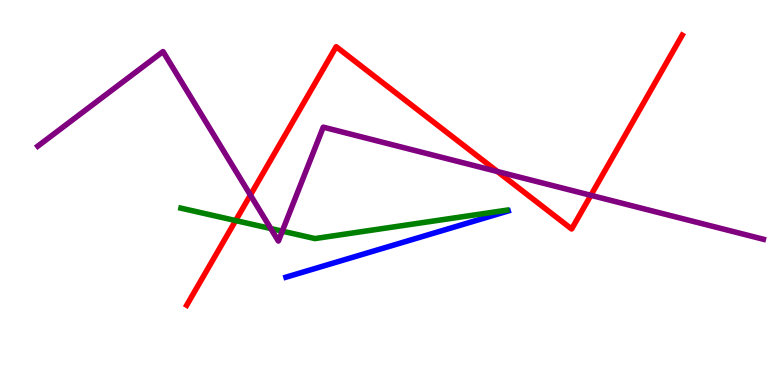[{'lines': ['blue', 'red'], 'intersections': []}, {'lines': ['green', 'red'], 'intersections': [{'x': 3.04, 'y': 4.27}]}, {'lines': ['purple', 'red'], 'intersections': [{'x': 3.23, 'y': 4.93}, {'x': 6.42, 'y': 5.55}, {'x': 7.62, 'y': 4.93}]}, {'lines': ['blue', 'green'], 'intersections': []}, {'lines': ['blue', 'purple'], 'intersections': []}, {'lines': ['green', 'purple'], 'intersections': [{'x': 3.49, 'y': 4.06}, {'x': 3.64, 'y': 4.0}]}]